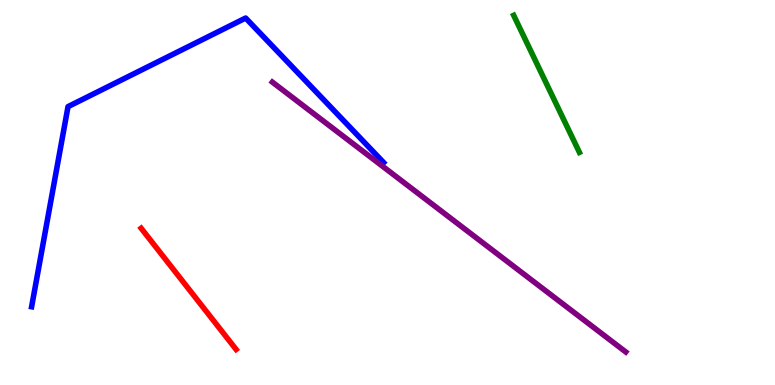[{'lines': ['blue', 'red'], 'intersections': []}, {'lines': ['green', 'red'], 'intersections': []}, {'lines': ['purple', 'red'], 'intersections': []}, {'lines': ['blue', 'green'], 'intersections': []}, {'lines': ['blue', 'purple'], 'intersections': []}, {'lines': ['green', 'purple'], 'intersections': []}]